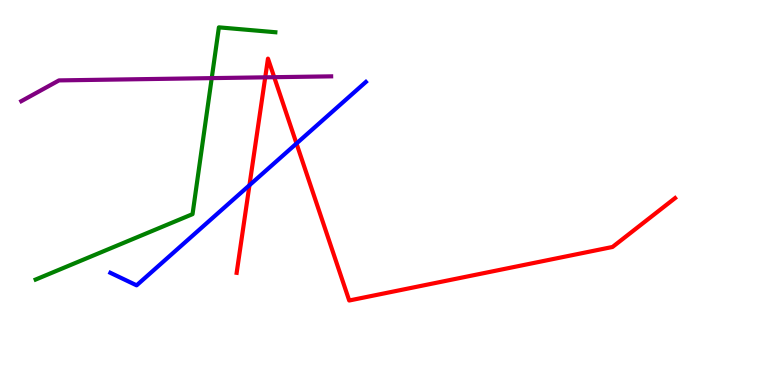[{'lines': ['blue', 'red'], 'intersections': [{'x': 3.22, 'y': 5.19}, {'x': 3.83, 'y': 6.27}]}, {'lines': ['green', 'red'], 'intersections': []}, {'lines': ['purple', 'red'], 'intersections': [{'x': 3.42, 'y': 7.99}, {'x': 3.54, 'y': 7.99}]}, {'lines': ['blue', 'green'], 'intersections': []}, {'lines': ['blue', 'purple'], 'intersections': []}, {'lines': ['green', 'purple'], 'intersections': [{'x': 2.73, 'y': 7.97}]}]